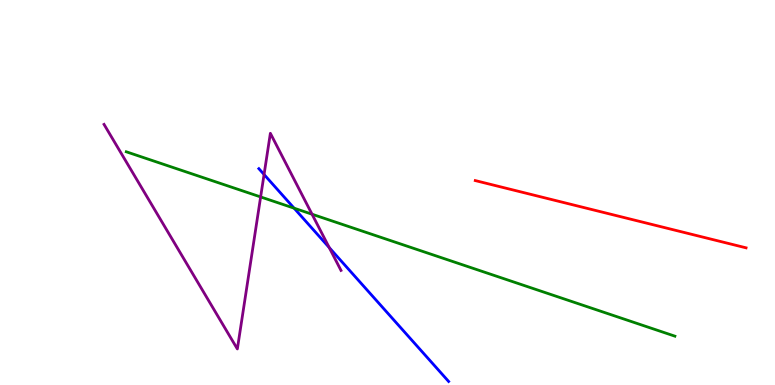[{'lines': ['blue', 'red'], 'intersections': []}, {'lines': ['green', 'red'], 'intersections': []}, {'lines': ['purple', 'red'], 'intersections': []}, {'lines': ['blue', 'green'], 'intersections': [{'x': 3.79, 'y': 4.59}]}, {'lines': ['blue', 'purple'], 'intersections': [{'x': 3.41, 'y': 5.47}, {'x': 4.25, 'y': 3.57}]}, {'lines': ['green', 'purple'], 'intersections': [{'x': 3.36, 'y': 4.88}, {'x': 4.03, 'y': 4.44}]}]